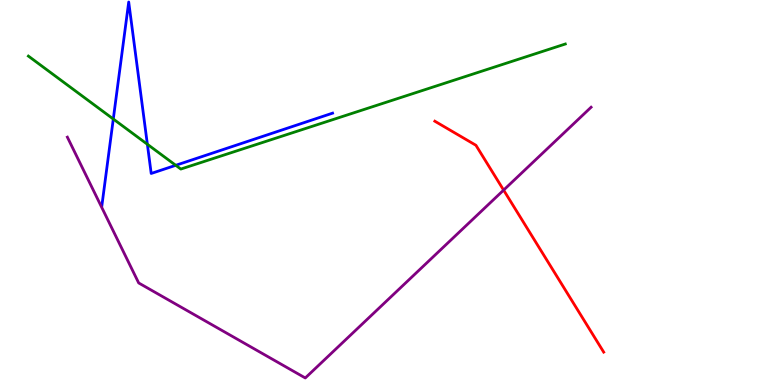[{'lines': ['blue', 'red'], 'intersections': []}, {'lines': ['green', 'red'], 'intersections': []}, {'lines': ['purple', 'red'], 'intersections': [{'x': 6.5, 'y': 5.06}]}, {'lines': ['blue', 'green'], 'intersections': [{'x': 1.46, 'y': 6.91}, {'x': 1.9, 'y': 6.25}, {'x': 2.27, 'y': 5.71}]}, {'lines': ['blue', 'purple'], 'intersections': []}, {'lines': ['green', 'purple'], 'intersections': []}]